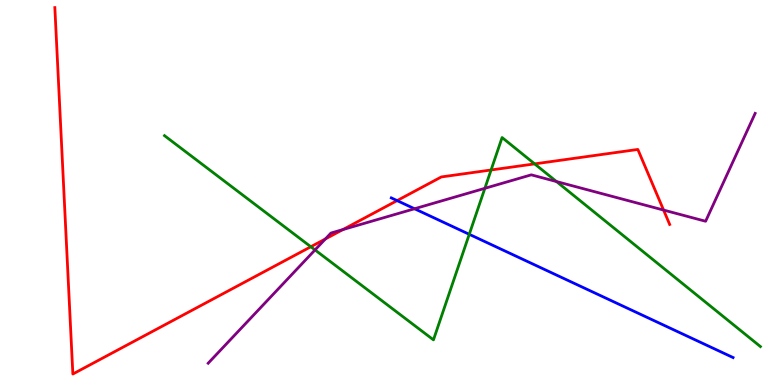[{'lines': ['blue', 'red'], 'intersections': [{'x': 5.12, 'y': 4.79}]}, {'lines': ['green', 'red'], 'intersections': [{'x': 4.01, 'y': 3.59}, {'x': 6.34, 'y': 5.59}, {'x': 6.9, 'y': 5.74}]}, {'lines': ['purple', 'red'], 'intersections': [{'x': 4.2, 'y': 3.79}, {'x': 4.43, 'y': 4.04}, {'x': 8.56, 'y': 4.54}]}, {'lines': ['blue', 'green'], 'intersections': [{'x': 6.05, 'y': 3.91}]}, {'lines': ['blue', 'purple'], 'intersections': [{'x': 5.35, 'y': 4.58}]}, {'lines': ['green', 'purple'], 'intersections': [{'x': 4.06, 'y': 3.51}, {'x': 6.26, 'y': 5.11}, {'x': 7.18, 'y': 5.28}]}]